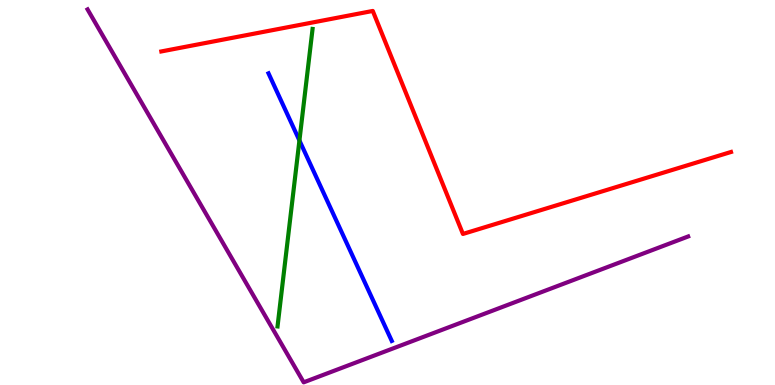[{'lines': ['blue', 'red'], 'intersections': []}, {'lines': ['green', 'red'], 'intersections': []}, {'lines': ['purple', 'red'], 'intersections': []}, {'lines': ['blue', 'green'], 'intersections': [{'x': 3.86, 'y': 6.35}]}, {'lines': ['blue', 'purple'], 'intersections': []}, {'lines': ['green', 'purple'], 'intersections': []}]